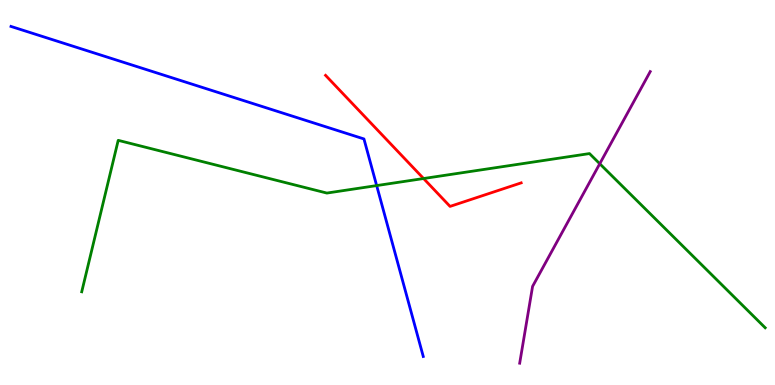[{'lines': ['blue', 'red'], 'intersections': []}, {'lines': ['green', 'red'], 'intersections': [{'x': 5.47, 'y': 5.36}]}, {'lines': ['purple', 'red'], 'intersections': []}, {'lines': ['blue', 'green'], 'intersections': [{'x': 4.86, 'y': 5.18}]}, {'lines': ['blue', 'purple'], 'intersections': []}, {'lines': ['green', 'purple'], 'intersections': [{'x': 7.74, 'y': 5.75}]}]